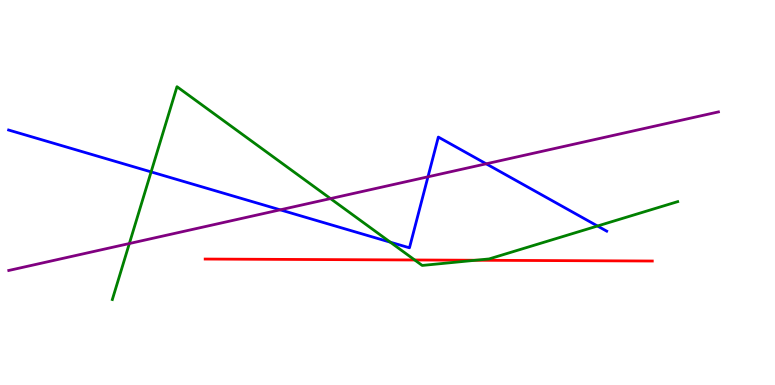[{'lines': ['blue', 'red'], 'intersections': []}, {'lines': ['green', 'red'], 'intersections': [{'x': 5.35, 'y': 3.25}, {'x': 6.14, 'y': 3.24}]}, {'lines': ['purple', 'red'], 'intersections': []}, {'lines': ['blue', 'green'], 'intersections': [{'x': 1.95, 'y': 5.54}, {'x': 5.04, 'y': 3.71}, {'x': 7.71, 'y': 4.13}]}, {'lines': ['blue', 'purple'], 'intersections': [{'x': 3.62, 'y': 4.55}, {'x': 5.52, 'y': 5.41}, {'x': 6.27, 'y': 5.75}]}, {'lines': ['green', 'purple'], 'intersections': [{'x': 1.67, 'y': 3.67}, {'x': 4.26, 'y': 4.84}]}]